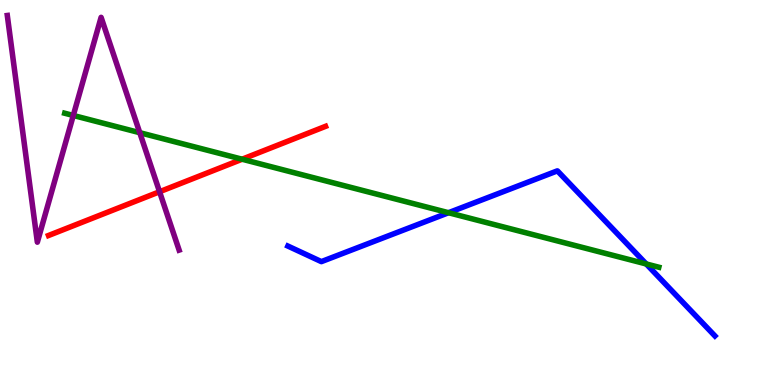[{'lines': ['blue', 'red'], 'intersections': []}, {'lines': ['green', 'red'], 'intersections': [{'x': 3.12, 'y': 5.86}]}, {'lines': ['purple', 'red'], 'intersections': [{'x': 2.06, 'y': 5.02}]}, {'lines': ['blue', 'green'], 'intersections': [{'x': 5.79, 'y': 4.47}, {'x': 8.34, 'y': 3.14}]}, {'lines': ['blue', 'purple'], 'intersections': []}, {'lines': ['green', 'purple'], 'intersections': [{'x': 0.946, 'y': 7.0}, {'x': 1.8, 'y': 6.55}]}]